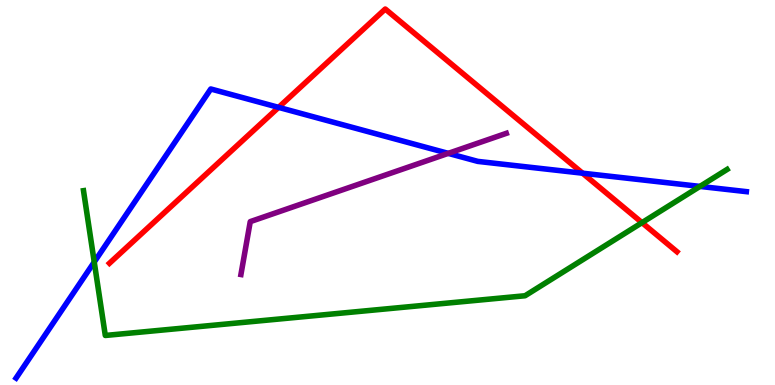[{'lines': ['blue', 'red'], 'intersections': [{'x': 3.59, 'y': 7.21}, {'x': 7.52, 'y': 5.5}]}, {'lines': ['green', 'red'], 'intersections': [{'x': 8.28, 'y': 4.22}]}, {'lines': ['purple', 'red'], 'intersections': []}, {'lines': ['blue', 'green'], 'intersections': [{'x': 1.22, 'y': 3.19}, {'x': 9.03, 'y': 5.16}]}, {'lines': ['blue', 'purple'], 'intersections': [{'x': 5.78, 'y': 6.02}]}, {'lines': ['green', 'purple'], 'intersections': []}]